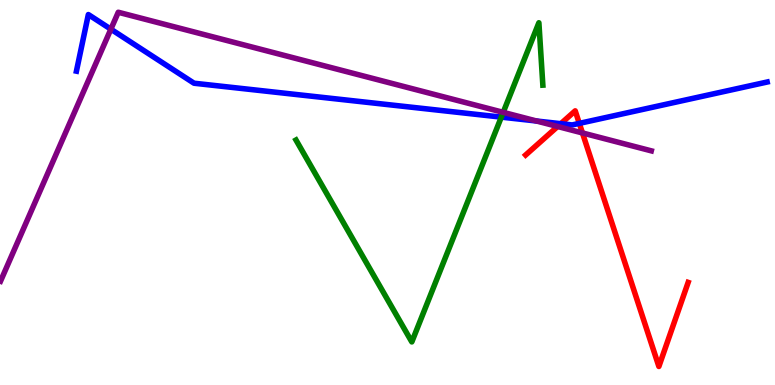[{'lines': ['blue', 'red'], 'intersections': [{'x': 7.24, 'y': 6.79}, {'x': 7.48, 'y': 6.8}]}, {'lines': ['green', 'red'], 'intersections': []}, {'lines': ['purple', 'red'], 'intersections': [{'x': 7.2, 'y': 6.71}, {'x': 7.52, 'y': 6.55}]}, {'lines': ['blue', 'green'], 'intersections': [{'x': 6.47, 'y': 6.96}]}, {'lines': ['blue', 'purple'], 'intersections': [{'x': 1.43, 'y': 9.24}, {'x': 6.92, 'y': 6.86}]}, {'lines': ['green', 'purple'], 'intersections': [{'x': 6.49, 'y': 7.08}]}]